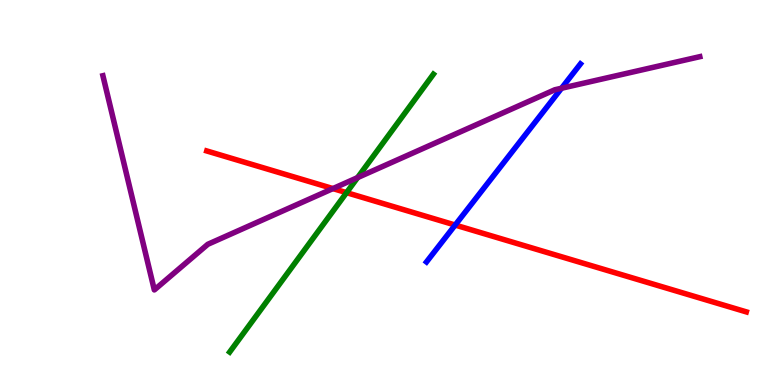[{'lines': ['blue', 'red'], 'intersections': [{'x': 5.87, 'y': 4.15}]}, {'lines': ['green', 'red'], 'intersections': [{'x': 4.47, 'y': 5.0}]}, {'lines': ['purple', 'red'], 'intersections': [{'x': 4.3, 'y': 5.1}]}, {'lines': ['blue', 'green'], 'intersections': []}, {'lines': ['blue', 'purple'], 'intersections': [{'x': 7.25, 'y': 7.71}]}, {'lines': ['green', 'purple'], 'intersections': [{'x': 4.61, 'y': 5.39}]}]